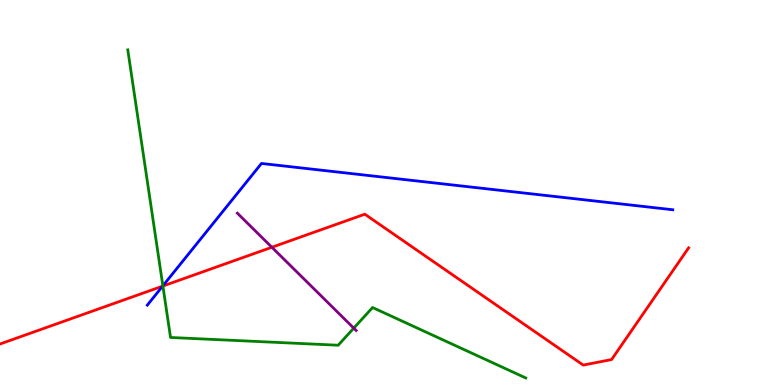[{'lines': ['blue', 'red'], 'intersections': [{'x': 2.1, 'y': 2.57}]}, {'lines': ['green', 'red'], 'intersections': [{'x': 2.1, 'y': 2.57}]}, {'lines': ['purple', 'red'], 'intersections': [{'x': 3.51, 'y': 3.58}]}, {'lines': ['blue', 'green'], 'intersections': [{'x': 2.1, 'y': 2.58}]}, {'lines': ['blue', 'purple'], 'intersections': []}, {'lines': ['green', 'purple'], 'intersections': [{'x': 4.56, 'y': 1.48}]}]